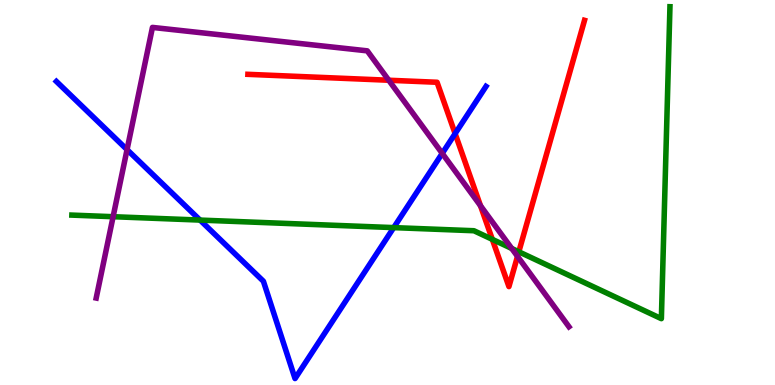[{'lines': ['blue', 'red'], 'intersections': [{'x': 5.87, 'y': 6.53}]}, {'lines': ['green', 'red'], 'intersections': [{'x': 6.35, 'y': 3.78}, {'x': 6.69, 'y': 3.46}]}, {'lines': ['purple', 'red'], 'intersections': [{'x': 5.02, 'y': 7.92}, {'x': 6.2, 'y': 4.66}, {'x': 6.68, 'y': 3.34}]}, {'lines': ['blue', 'green'], 'intersections': [{'x': 2.58, 'y': 4.28}, {'x': 5.08, 'y': 4.09}]}, {'lines': ['blue', 'purple'], 'intersections': [{'x': 1.64, 'y': 6.11}, {'x': 5.71, 'y': 6.02}]}, {'lines': ['green', 'purple'], 'intersections': [{'x': 1.46, 'y': 4.37}, {'x': 6.6, 'y': 3.55}]}]